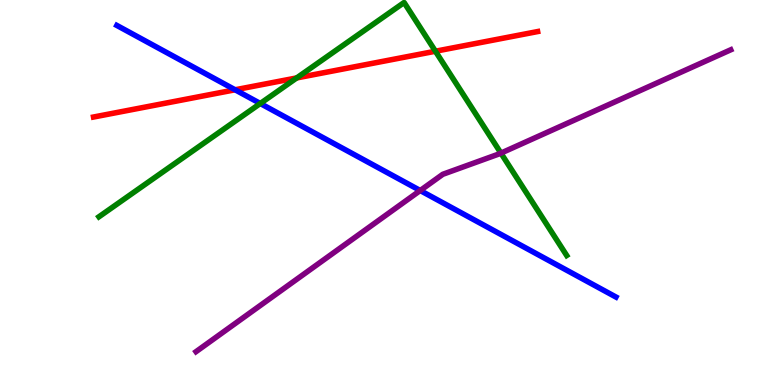[{'lines': ['blue', 'red'], 'intersections': [{'x': 3.03, 'y': 7.67}]}, {'lines': ['green', 'red'], 'intersections': [{'x': 3.83, 'y': 7.98}, {'x': 5.62, 'y': 8.67}]}, {'lines': ['purple', 'red'], 'intersections': []}, {'lines': ['blue', 'green'], 'intersections': [{'x': 3.36, 'y': 7.31}]}, {'lines': ['blue', 'purple'], 'intersections': [{'x': 5.42, 'y': 5.05}]}, {'lines': ['green', 'purple'], 'intersections': [{'x': 6.46, 'y': 6.02}]}]